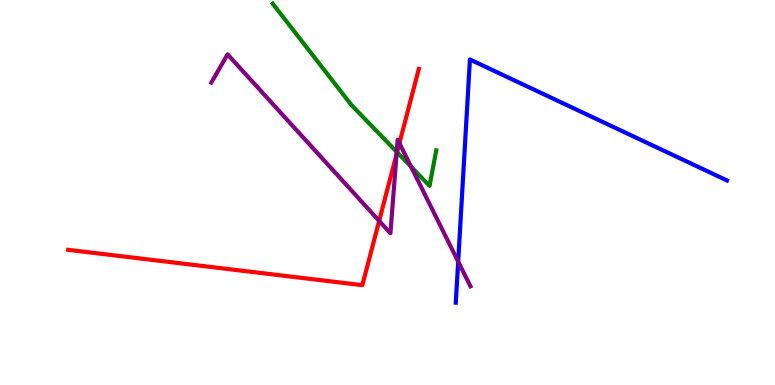[{'lines': ['blue', 'red'], 'intersections': []}, {'lines': ['green', 'red'], 'intersections': [{'x': 5.12, 'y': 6.05}]}, {'lines': ['purple', 'red'], 'intersections': [{'x': 4.89, 'y': 4.26}, {'x': 5.12, 'y': 5.99}, {'x': 5.15, 'y': 6.28}]}, {'lines': ['blue', 'green'], 'intersections': []}, {'lines': ['blue', 'purple'], 'intersections': [{'x': 5.91, 'y': 3.21}]}, {'lines': ['green', 'purple'], 'intersections': [{'x': 5.12, 'y': 6.05}, {'x': 5.3, 'y': 5.67}]}]